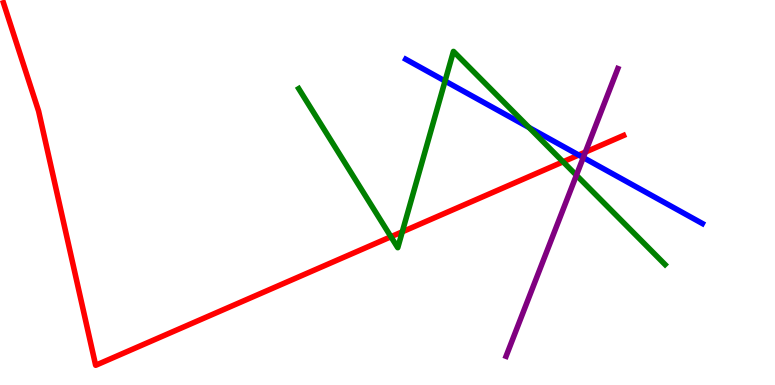[{'lines': ['blue', 'red'], 'intersections': [{'x': 7.47, 'y': 5.97}]}, {'lines': ['green', 'red'], 'intersections': [{'x': 5.04, 'y': 3.85}, {'x': 5.19, 'y': 3.98}, {'x': 7.27, 'y': 5.8}]}, {'lines': ['purple', 'red'], 'intersections': [{'x': 7.55, 'y': 6.05}]}, {'lines': ['blue', 'green'], 'intersections': [{'x': 5.74, 'y': 7.9}, {'x': 6.83, 'y': 6.69}]}, {'lines': ['blue', 'purple'], 'intersections': [{'x': 7.53, 'y': 5.91}]}, {'lines': ['green', 'purple'], 'intersections': [{'x': 7.44, 'y': 5.45}]}]